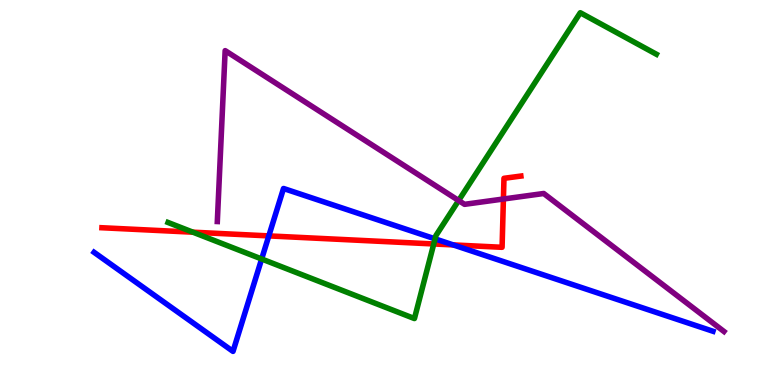[{'lines': ['blue', 'red'], 'intersections': [{'x': 3.47, 'y': 3.87}, {'x': 5.85, 'y': 3.64}]}, {'lines': ['green', 'red'], 'intersections': [{'x': 2.49, 'y': 3.97}, {'x': 5.6, 'y': 3.66}]}, {'lines': ['purple', 'red'], 'intersections': [{'x': 6.5, 'y': 4.83}]}, {'lines': ['blue', 'green'], 'intersections': [{'x': 3.38, 'y': 3.27}, {'x': 5.61, 'y': 3.8}]}, {'lines': ['blue', 'purple'], 'intersections': []}, {'lines': ['green', 'purple'], 'intersections': [{'x': 5.92, 'y': 4.79}]}]